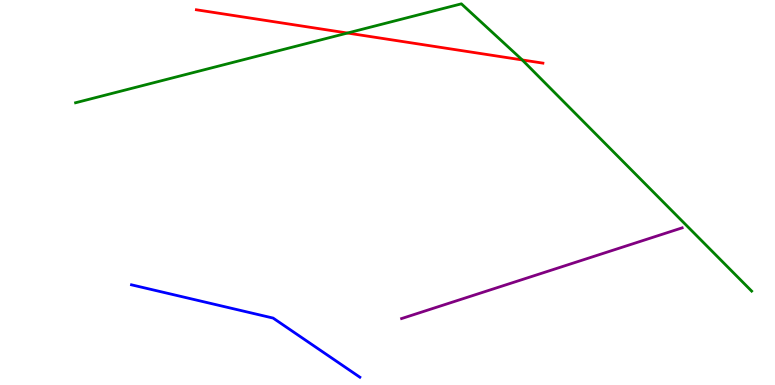[{'lines': ['blue', 'red'], 'intersections': []}, {'lines': ['green', 'red'], 'intersections': [{'x': 4.48, 'y': 9.14}, {'x': 6.74, 'y': 8.44}]}, {'lines': ['purple', 'red'], 'intersections': []}, {'lines': ['blue', 'green'], 'intersections': []}, {'lines': ['blue', 'purple'], 'intersections': []}, {'lines': ['green', 'purple'], 'intersections': []}]